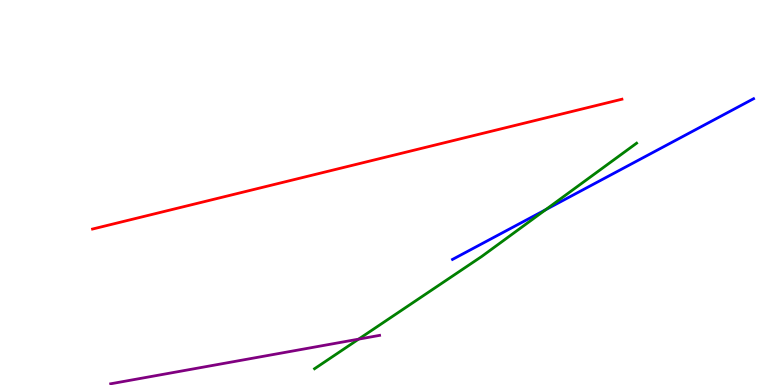[{'lines': ['blue', 'red'], 'intersections': []}, {'lines': ['green', 'red'], 'intersections': []}, {'lines': ['purple', 'red'], 'intersections': []}, {'lines': ['blue', 'green'], 'intersections': [{'x': 7.04, 'y': 4.55}]}, {'lines': ['blue', 'purple'], 'intersections': []}, {'lines': ['green', 'purple'], 'intersections': [{'x': 4.63, 'y': 1.19}]}]